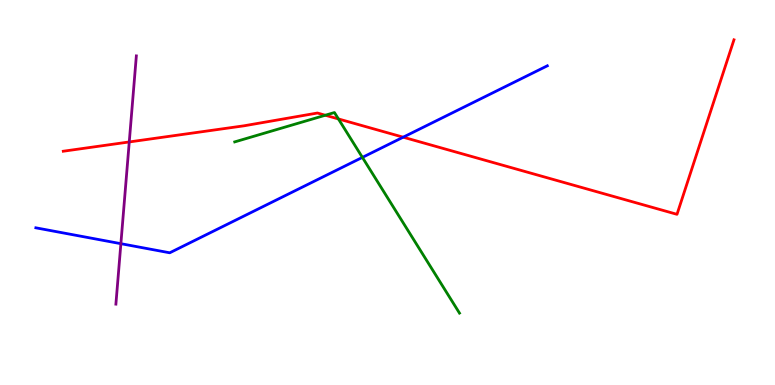[{'lines': ['blue', 'red'], 'intersections': [{'x': 5.2, 'y': 6.44}]}, {'lines': ['green', 'red'], 'intersections': [{'x': 4.2, 'y': 7.01}, {'x': 4.37, 'y': 6.91}]}, {'lines': ['purple', 'red'], 'intersections': [{'x': 1.67, 'y': 6.31}]}, {'lines': ['blue', 'green'], 'intersections': [{'x': 4.68, 'y': 5.91}]}, {'lines': ['blue', 'purple'], 'intersections': [{'x': 1.56, 'y': 3.67}]}, {'lines': ['green', 'purple'], 'intersections': []}]